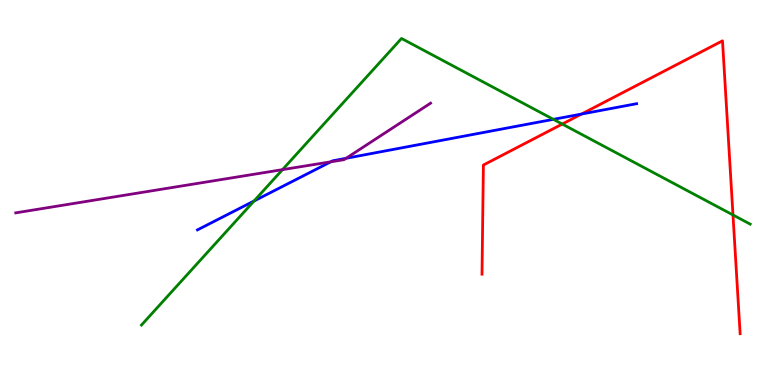[{'lines': ['blue', 'red'], 'intersections': [{'x': 7.5, 'y': 7.04}]}, {'lines': ['green', 'red'], 'intersections': [{'x': 7.25, 'y': 6.78}, {'x': 9.46, 'y': 4.42}]}, {'lines': ['purple', 'red'], 'intersections': []}, {'lines': ['blue', 'green'], 'intersections': [{'x': 3.28, 'y': 4.78}, {'x': 7.14, 'y': 6.9}]}, {'lines': ['blue', 'purple'], 'intersections': [{'x': 4.27, 'y': 5.8}, {'x': 4.47, 'y': 5.89}]}, {'lines': ['green', 'purple'], 'intersections': [{'x': 3.64, 'y': 5.59}]}]